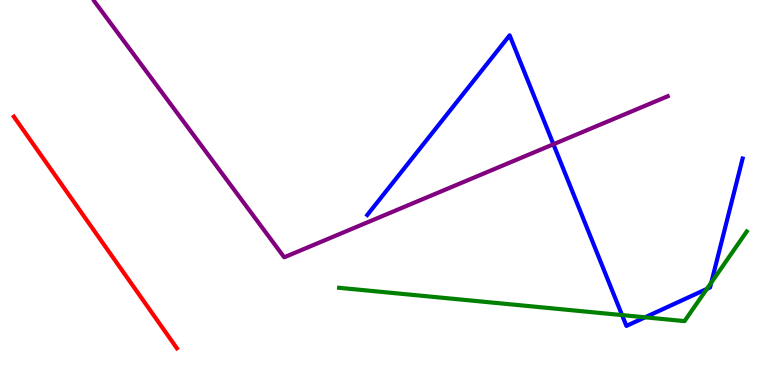[{'lines': ['blue', 'red'], 'intersections': []}, {'lines': ['green', 'red'], 'intersections': []}, {'lines': ['purple', 'red'], 'intersections': []}, {'lines': ['blue', 'green'], 'intersections': [{'x': 8.03, 'y': 1.82}, {'x': 8.32, 'y': 1.76}, {'x': 9.12, 'y': 2.5}, {'x': 9.18, 'y': 2.66}]}, {'lines': ['blue', 'purple'], 'intersections': [{'x': 7.14, 'y': 6.25}]}, {'lines': ['green', 'purple'], 'intersections': []}]